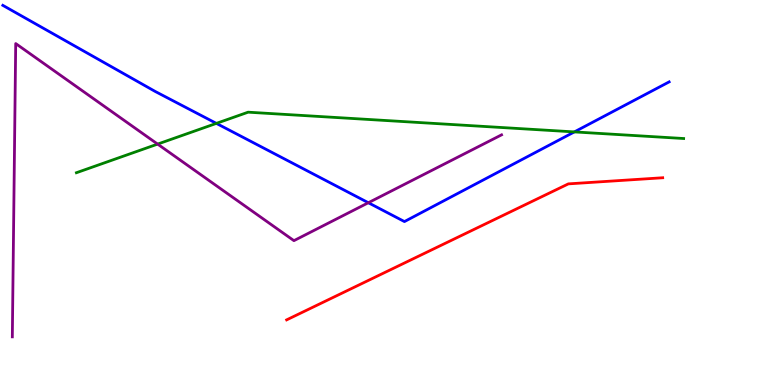[{'lines': ['blue', 'red'], 'intersections': []}, {'lines': ['green', 'red'], 'intersections': []}, {'lines': ['purple', 'red'], 'intersections': []}, {'lines': ['blue', 'green'], 'intersections': [{'x': 2.79, 'y': 6.8}, {'x': 7.41, 'y': 6.57}]}, {'lines': ['blue', 'purple'], 'intersections': [{'x': 4.75, 'y': 4.73}]}, {'lines': ['green', 'purple'], 'intersections': [{'x': 2.03, 'y': 6.26}]}]